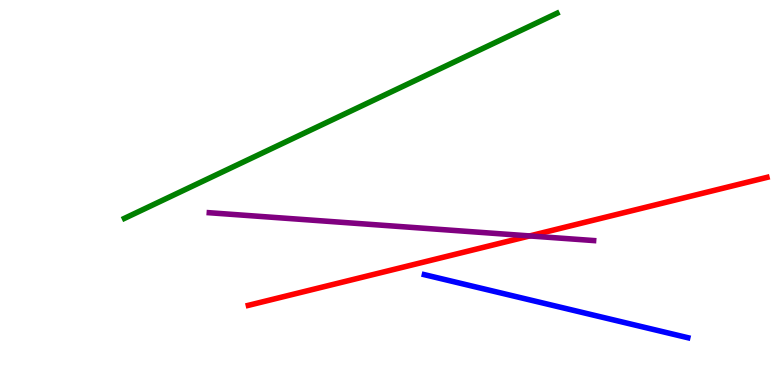[{'lines': ['blue', 'red'], 'intersections': []}, {'lines': ['green', 'red'], 'intersections': []}, {'lines': ['purple', 'red'], 'intersections': [{'x': 6.83, 'y': 3.87}]}, {'lines': ['blue', 'green'], 'intersections': []}, {'lines': ['blue', 'purple'], 'intersections': []}, {'lines': ['green', 'purple'], 'intersections': []}]